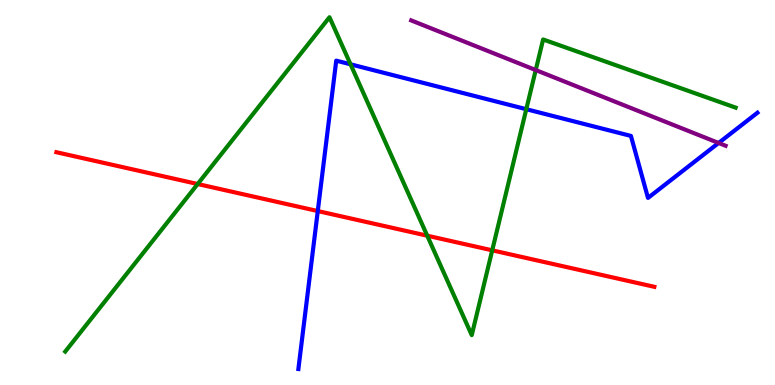[{'lines': ['blue', 'red'], 'intersections': [{'x': 4.1, 'y': 4.52}]}, {'lines': ['green', 'red'], 'intersections': [{'x': 2.55, 'y': 5.22}, {'x': 5.51, 'y': 3.88}, {'x': 6.35, 'y': 3.5}]}, {'lines': ['purple', 'red'], 'intersections': []}, {'lines': ['blue', 'green'], 'intersections': [{'x': 4.52, 'y': 8.33}, {'x': 6.79, 'y': 7.16}]}, {'lines': ['blue', 'purple'], 'intersections': [{'x': 9.27, 'y': 6.29}]}, {'lines': ['green', 'purple'], 'intersections': [{'x': 6.91, 'y': 8.18}]}]